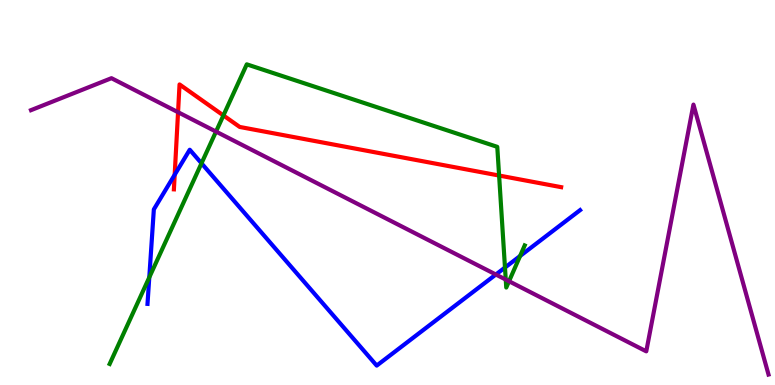[{'lines': ['blue', 'red'], 'intersections': [{'x': 2.25, 'y': 5.46}]}, {'lines': ['green', 'red'], 'intersections': [{'x': 2.88, 'y': 7.0}, {'x': 6.44, 'y': 5.44}]}, {'lines': ['purple', 'red'], 'intersections': [{'x': 2.3, 'y': 7.09}]}, {'lines': ['blue', 'green'], 'intersections': [{'x': 1.93, 'y': 2.8}, {'x': 2.6, 'y': 5.76}, {'x': 6.52, 'y': 3.05}, {'x': 6.71, 'y': 3.35}]}, {'lines': ['blue', 'purple'], 'intersections': [{'x': 6.4, 'y': 2.87}]}, {'lines': ['green', 'purple'], 'intersections': [{'x': 2.79, 'y': 6.58}, {'x': 6.53, 'y': 2.74}, {'x': 6.57, 'y': 2.69}]}]